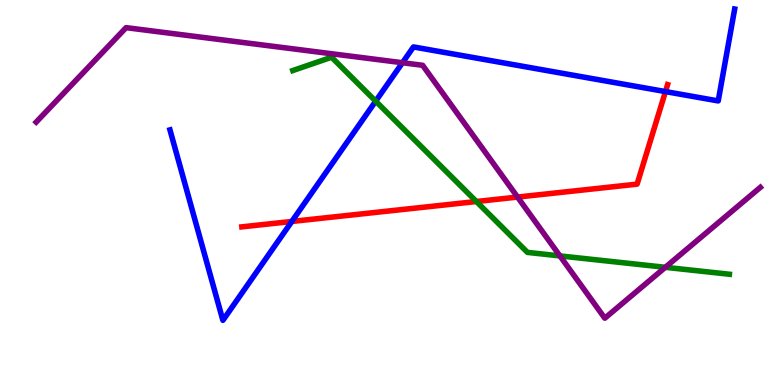[{'lines': ['blue', 'red'], 'intersections': [{'x': 3.77, 'y': 4.25}, {'x': 8.59, 'y': 7.62}]}, {'lines': ['green', 'red'], 'intersections': [{'x': 6.15, 'y': 4.77}]}, {'lines': ['purple', 'red'], 'intersections': [{'x': 6.68, 'y': 4.88}]}, {'lines': ['blue', 'green'], 'intersections': [{'x': 4.85, 'y': 7.37}]}, {'lines': ['blue', 'purple'], 'intersections': [{'x': 5.19, 'y': 8.37}]}, {'lines': ['green', 'purple'], 'intersections': [{'x': 7.22, 'y': 3.35}, {'x': 8.58, 'y': 3.06}]}]